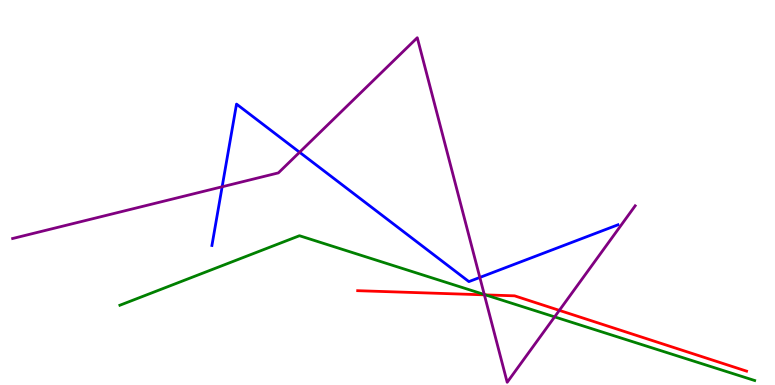[{'lines': ['blue', 'red'], 'intersections': []}, {'lines': ['green', 'red'], 'intersections': [{'x': 6.26, 'y': 2.34}]}, {'lines': ['purple', 'red'], 'intersections': [{'x': 6.25, 'y': 2.34}, {'x': 7.22, 'y': 1.94}]}, {'lines': ['blue', 'green'], 'intersections': []}, {'lines': ['blue', 'purple'], 'intersections': [{'x': 2.87, 'y': 5.15}, {'x': 3.87, 'y': 6.05}, {'x': 6.19, 'y': 2.79}]}, {'lines': ['green', 'purple'], 'intersections': [{'x': 6.25, 'y': 2.35}, {'x': 7.16, 'y': 1.77}]}]